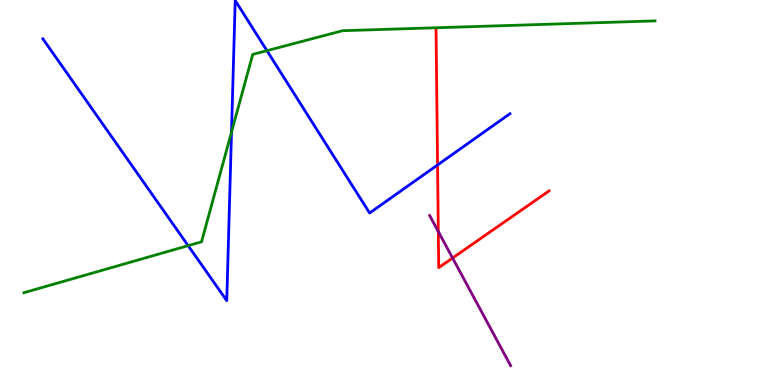[{'lines': ['blue', 'red'], 'intersections': [{'x': 5.65, 'y': 5.72}]}, {'lines': ['green', 'red'], 'intersections': []}, {'lines': ['purple', 'red'], 'intersections': [{'x': 5.66, 'y': 3.99}, {'x': 5.84, 'y': 3.3}]}, {'lines': ['blue', 'green'], 'intersections': [{'x': 2.43, 'y': 3.62}, {'x': 2.99, 'y': 6.57}, {'x': 3.44, 'y': 8.68}]}, {'lines': ['blue', 'purple'], 'intersections': []}, {'lines': ['green', 'purple'], 'intersections': []}]